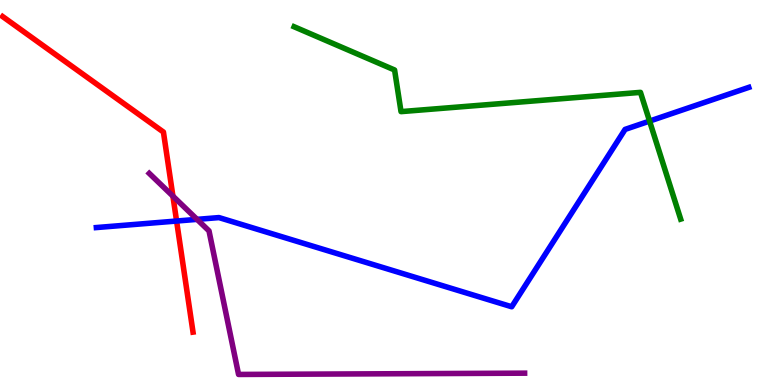[{'lines': ['blue', 'red'], 'intersections': [{'x': 2.28, 'y': 4.26}]}, {'lines': ['green', 'red'], 'intersections': []}, {'lines': ['purple', 'red'], 'intersections': [{'x': 2.23, 'y': 4.91}]}, {'lines': ['blue', 'green'], 'intersections': [{'x': 8.38, 'y': 6.85}]}, {'lines': ['blue', 'purple'], 'intersections': [{'x': 2.54, 'y': 4.3}]}, {'lines': ['green', 'purple'], 'intersections': []}]